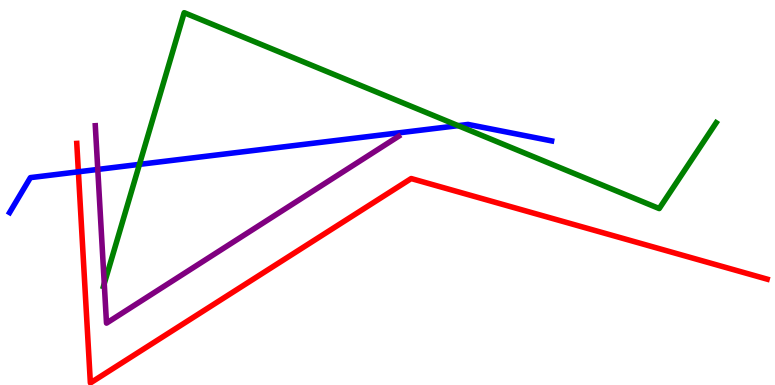[{'lines': ['blue', 'red'], 'intersections': [{'x': 1.01, 'y': 5.54}]}, {'lines': ['green', 'red'], 'intersections': []}, {'lines': ['purple', 'red'], 'intersections': []}, {'lines': ['blue', 'green'], 'intersections': [{'x': 1.8, 'y': 5.73}, {'x': 5.91, 'y': 6.74}]}, {'lines': ['blue', 'purple'], 'intersections': [{'x': 1.26, 'y': 5.6}]}, {'lines': ['green', 'purple'], 'intersections': [{'x': 1.35, 'y': 2.63}]}]